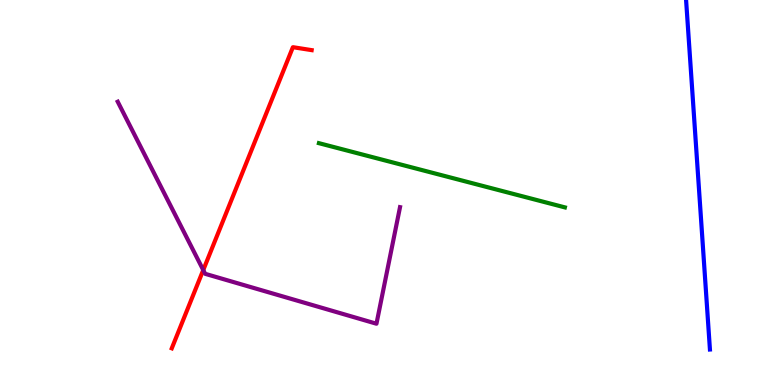[{'lines': ['blue', 'red'], 'intersections': []}, {'lines': ['green', 'red'], 'intersections': []}, {'lines': ['purple', 'red'], 'intersections': [{'x': 2.62, 'y': 2.99}]}, {'lines': ['blue', 'green'], 'intersections': []}, {'lines': ['blue', 'purple'], 'intersections': []}, {'lines': ['green', 'purple'], 'intersections': []}]